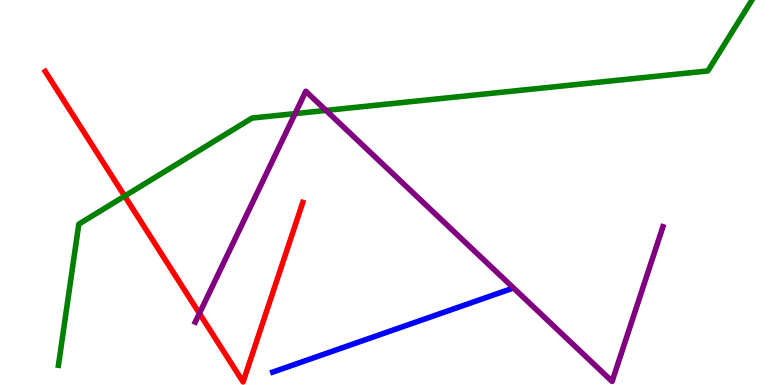[{'lines': ['blue', 'red'], 'intersections': []}, {'lines': ['green', 'red'], 'intersections': [{'x': 1.61, 'y': 4.91}]}, {'lines': ['purple', 'red'], 'intersections': [{'x': 2.57, 'y': 1.86}]}, {'lines': ['blue', 'green'], 'intersections': []}, {'lines': ['blue', 'purple'], 'intersections': []}, {'lines': ['green', 'purple'], 'intersections': [{'x': 3.81, 'y': 7.05}, {'x': 4.21, 'y': 7.13}]}]